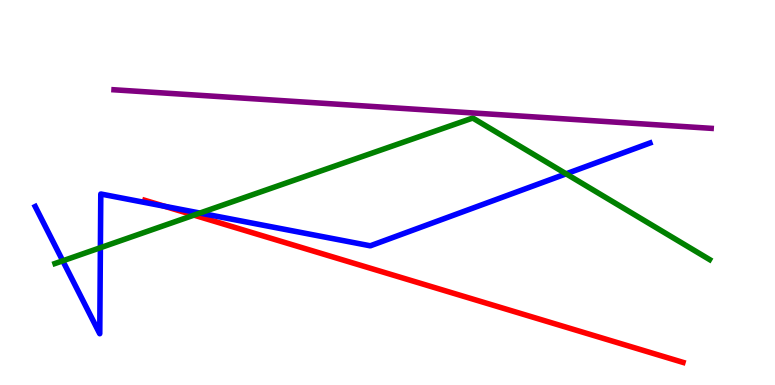[{'lines': ['blue', 'red'], 'intersections': [{'x': 2.12, 'y': 4.64}]}, {'lines': ['green', 'red'], 'intersections': [{'x': 2.5, 'y': 4.41}]}, {'lines': ['purple', 'red'], 'intersections': []}, {'lines': ['blue', 'green'], 'intersections': [{'x': 0.81, 'y': 3.23}, {'x': 1.3, 'y': 3.57}, {'x': 2.58, 'y': 4.47}, {'x': 7.3, 'y': 5.49}]}, {'lines': ['blue', 'purple'], 'intersections': []}, {'lines': ['green', 'purple'], 'intersections': []}]